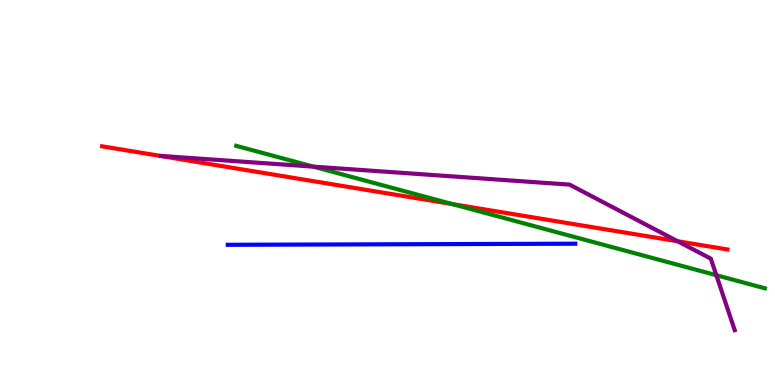[{'lines': ['blue', 'red'], 'intersections': []}, {'lines': ['green', 'red'], 'intersections': [{'x': 5.84, 'y': 4.7}]}, {'lines': ['purple', 'red'], 'intersections': [{'x': 8.74, 'y': 3.73}]}, {'lines': ['blue', 'green'], 'intersections': []}, {'lines': ['blue', 'purple'], 'intersections': []}, {'lines': ['green', 'purple'], 'intersections': [{'x': 4.04, 'y': 5.67}, {'x': 9.24, 'y': 2.85}]}]